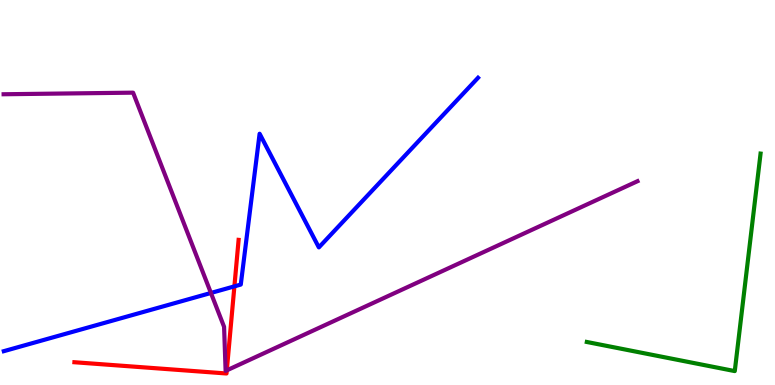[{'lines': ['blue', 'red'], 'intersections': [{'x': 3.02, 'y': 2.56}]}, {'lines': ['green', 'red'], 'intersections': []}, {'lines': ['purple', 'red'], 'intersections': [{'x': 2.93, 'y': 0.381}]}, {'lines': ['blue', 'green'], 'intersections': []}, {'lines': ['blue', 'purple'], 'intersections': [{'x': 2.72, 'y': 2.39}]}, {'lines': ['green', 'purple'], 'intersections': []}]